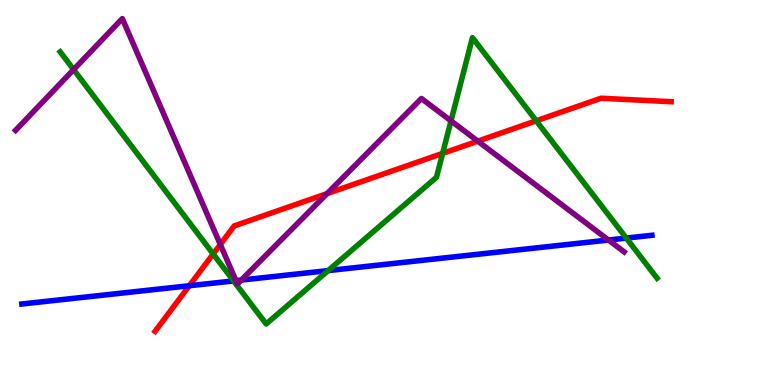[{'lines': ['blue', 'red'], 'intersections': [{'x': 2.44, 'y': 2.58}]}, {'lines': ['green', 'red'], 'intersections': [{'x': 2.75, 'y': 3.4}, {'x': 5.71, 'y': 6.02}, {'x': 6.92, 'y': 6.86}]}, {'lines': ['purple', 'red'], 'intersections': [{'x': 2.84, 'y': 3.65}, {'x': 4.22, 'y': 4.97}, {'x': 6.17, 'y': 6.33}]}, {'lines': ['blue', 'green'], 'intersections': [{'x': 3.01, 'y': 2.7}, {'x': 4.23, 'y': 2.97}, {'x': 8.08, 'y': 3.82}]}, {'lines': ['blue', 'purple'], 'intersections': [{'x': 3.05, 'y': 2.71}, {'x': 3.11, 'y': 2.73}, {'x': 7.85, 'y': 3.77}]}, {'lines': ['green', 'purple'], 'intersections': [{'x': 0.95, 'y': 8.19}, {'x': 5.82, 'y': 6.86}]}]